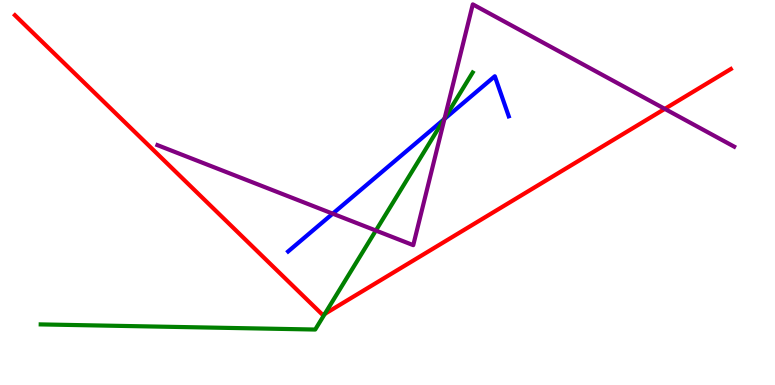[{'lines': ['blue', 'red'], 'intersections': []}, {'lines': ['green', 'red'], 'intersections': [{'x': 4.19, 'y': 1.85}]}, {'lines': ['purple', 'red'], 'intersections': [{'x': 8.58, 'y': 7.17}]}, {'lines': ['blue', 'green'], 'intersections': [{'x': 5.73, 'y': 6.9}]}, {'lines': ['blue', 'purple'], 'intersections': [{'x': 4.29, 'y': 4.45}, {'x': 5.74, 'y': 6.91}]}, {'lines': ['green', 'purple'], 'intersections': [{'x': 4.85, 'y': 4.01}, {'x': 5.74, 'y': 6.93}]}]